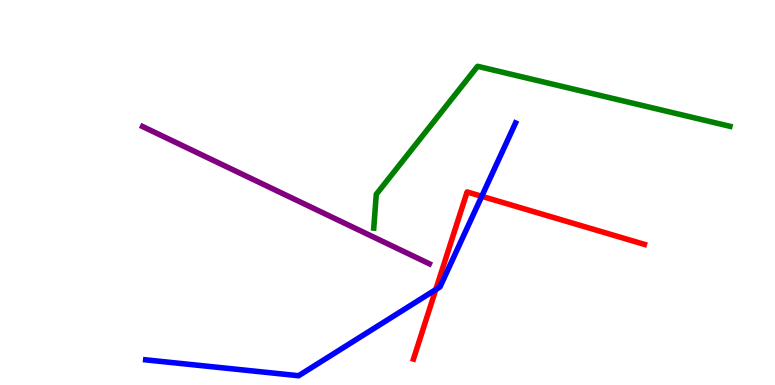[{'lines': ['blue', 'red'], 'intersections': [{'x': 5.62, 'y': 2.48}, {'x': 6.22, 'y': 4.9}]}, {'lines': ['green', 'red'], 'intersections': []}, {'lines': ['purple', 'red'], 'intersections': []}, {'lines': ['blue', 'green'], 'intersections': []}, {'lines': ['blue', 'purple'], 'intersections': []}, {'lines': ['green', 'purple'], 'intersections': []}]